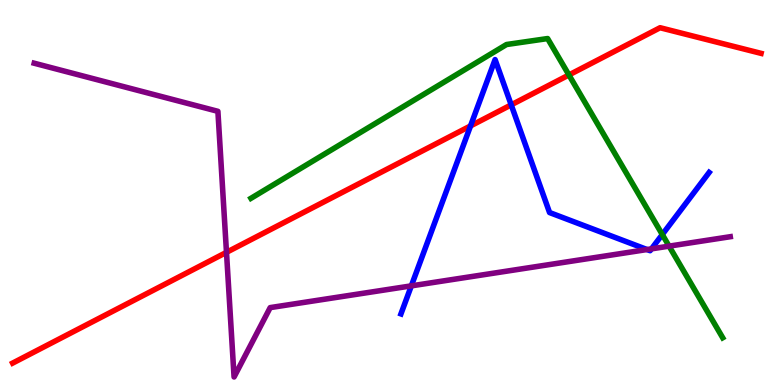[{'lines': ['blue', 'red'], 'intersections': [{'x': 6.07, 'y': 6.73}, {'x': 6.6, 'y': 7.28}]}, {'lines': ['green', 'red'], 'intersections': [{'x': 7.34, 'y': 8.05}]}, {'lines': ['purple', 'red'], 'intersections': [{'x': 2.92, 'y': 3.45}]}, {'lines': ['blue', 'green'], 'intersections': [{'x': 8.55, 'y': 3.91}]}, {'lines': ['blue', 'purple'], 'intersections': [{'x': 5.31, 'y': 2.58}, {'x': 8.35, 'y': 3.52}, {'x': 8.41, 'y': 3.54}]}, {'lines': ['green', 'purple'], 'intersections': [{'x': 8.63, 'y': 3.61}]}]